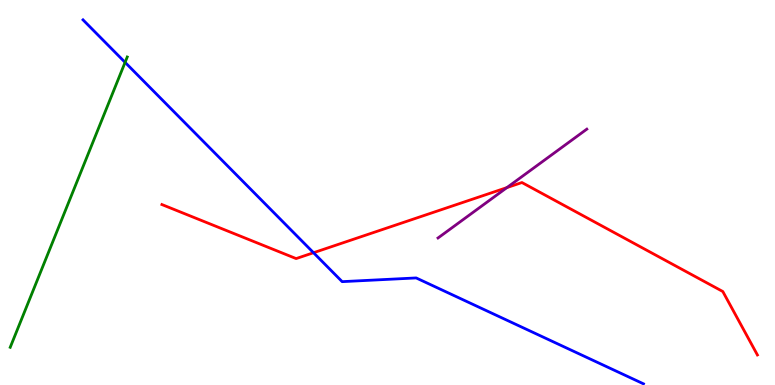[{'lines': ['blue', 'red'], 'intersections': [{'x': 4.05, 'y': 3.44}]}, {'lines': ['green', 'red'], 'intersections': []}, {'lines': ['purple', 'red'], 'intersections': [{'x': 6.54, 'y': 5.13}]}, {'lines': ['blue', 'green'], 'intersections': [{'x': 1.61, 'y': 8.38}]}, {'lines': ['blue', 'purple'], 'intersections': []}, {'lines': ['green', 'purple'], 'intersections': []}]